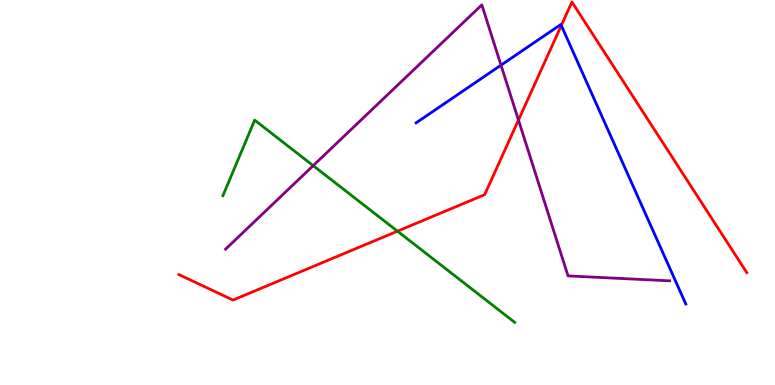[{'lines': ['blue', 'red'], 'intersections': [{'x': 7.24, 'y': 9.34}]}, {'lines': ['green', 'red'], 'intersections': [{'x': 5.13, 'y': 4.0}]}, {'lines': ['purple', 'red'], 'intersections': [{'x': 6.69, 'y': 6.88}]}, {'lines': ['blue', 'green'], 'intersections': []}, {'lines': ['blue', 'purple'], 'intersections': [{'x': 6.46, 'y': 8.31}]}, {'lines': ['green', 'purple'], 'intersections': [{'x': 4.04, 'y': 5.7}]}]